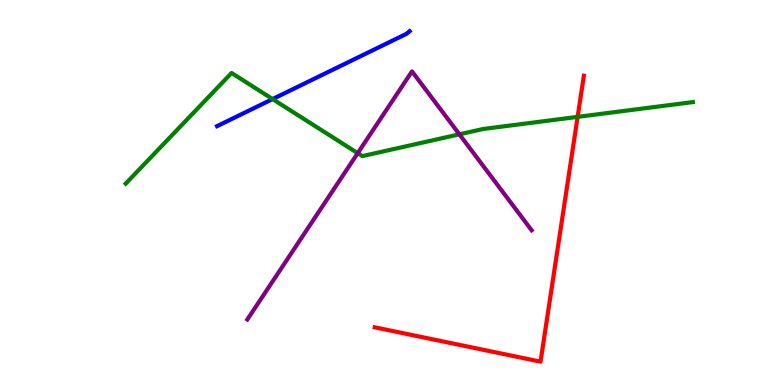[{'lines': ['blue', 'red'], 'intersections': []}, {'lines': ['green', 'red'], 'intersections': [{'x': 7.45, 'y': 6.96}]}, {'lines': ['purple', 'red'], 'intersections': []}, {'lines': ['blue', 'green'], 'intersections': [{'x': 3.52, 'y': 7.43}]}, {'lines': ['blue', 'purple'], 'intersections': []}, {'lines': ['green', 'purple'], 'intersections': [{'x': 4.62, 'y': 6.02}, {'x': 5.93, 'y': 6.51}]}]